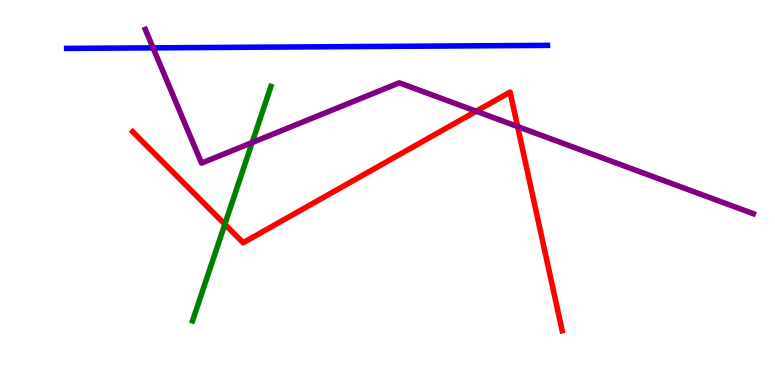[{'lines': ['blue', 'red'], 'intersections': []}, {'lines': ['green', 'red'], 'intersections': [{'x': 2.9, 'y': 4.17}]}, {'lines': ['purple', 'red'], 'intersections': [{'x': 6.14, 'y': 7.11}, {'x': 6.68, 'y': 6.71}]}, {'lines': ['blue', 'green'], 'intersections': []}, {'lines': ['blue', 'purple'], 'intersections': [{'x': 1.98, 'y': 8.76}]}, {'lines': ['green', 'purple'], 'intersections': [{'x': 3.25, 'y': 6.3}]}]